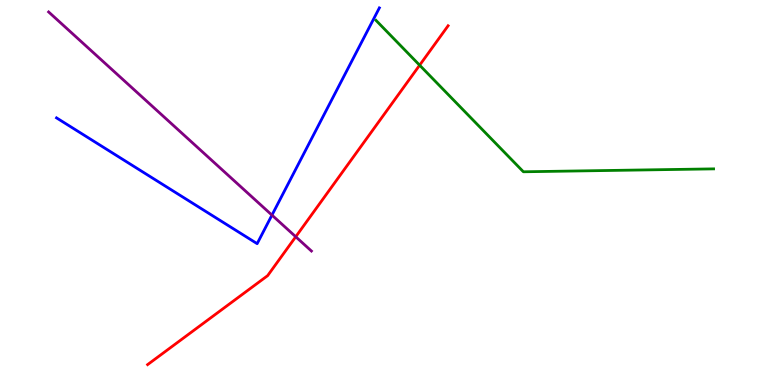[{'lines': ['blue', 'red'], 'intersections': []}, {'lines': ['green', 'red'], 'intersections': [{'x': 5.41, 'y': 8.31}]}, {'lines': ['purple', 'red'], 'intersections': [{'x': 3.82, 'y': 3.85}]}, {'lines': ['blue', 'green'], 'intersections': []}, {'lines': ['blue', 'purple'], 'intersections': [{'x': 3.51, 'y': 4.41}]}, {'lines': ['green', 'purple'], 'intersections': []}]